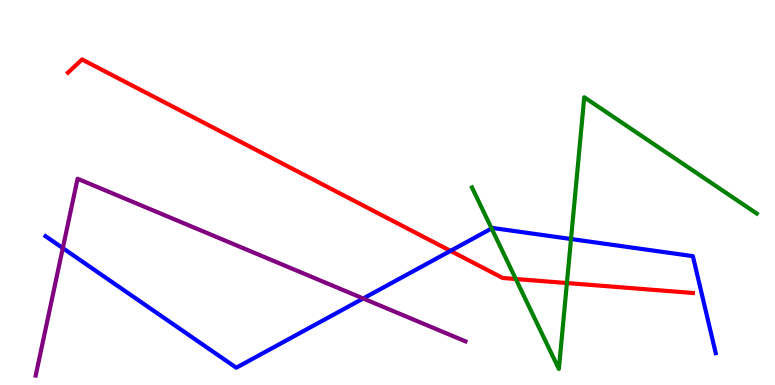[{'lines': ['blue', 'red'], 'intersections': [{'x': 5.81, 'y': 3.48}]}, {'lines': ['green', 'red'], 'intersections': [{'x': 6.66, 'y': 2.75}, {'x': 7.31, 'y': 2.65}]}, {'lines': ['purple', 'red'], 'intersections': []}, {'lines': ['blue', 'green'], 'intersections': [{'x': 6.34, 'y': 4.07}, {'x': 7.37, 'y': 3.79}]}, {'lines': ['blue', 'purple'], 'intersections': [{'x': 0.81, 'y': 3.56}, {'x': 4.69, 'y': 2.25}]}, {'lines': ['green', 'purple'], 'intersections': []}]